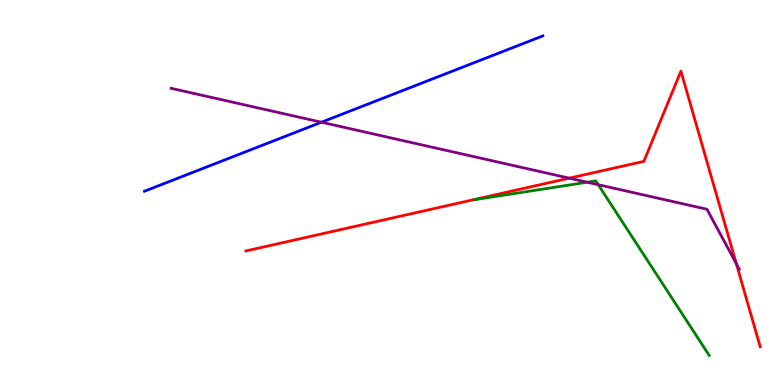[{'lines': ['blue', 'red'], 'intersections': []}, {'lines': ['green', 'red'], 'intersections': []}, {'lines': ['purple', 'red'], 'intersections': [{'x': 7.35, 'y': 5.37}, {'x': 9.5, 'y': 3.15}]}, {'lines': ['blue', 'green'], 'intersections': []}, {'lines': ['blue', 'purple'], 'intersections': [{'x': 4.15, 'y': 6.83}]}, {'lines': ['green', 'purple'], 'intersections': [{'x': 7.58, 'y': 5.27}, {'x': 7.72, 'y': 5.2}]}]